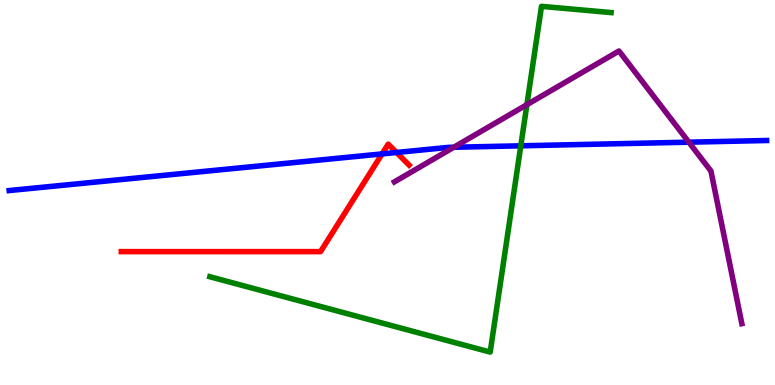[{'lines': ['blue', 'red'], 'intersections': [{'x': 4.93, 'y': 6.0}, {'x': 5.12, 'y': 6.04}]}, {'lines': ['green', 'red'], 'intersections': []}, {'lines': ['purple', 'red'], 'intersections': []}, {'lines': ['blue', 'green'], 'intersections': [{'x': 6.72, 'y': 6.21}]}, {'lines': ['blue', 'purple'], 'intersections': [{'x': 5.86, 'y': 6.17}, {'x': 8.89, 'y': 6.31}]}, {'lines': ['green', 'purple'], 'intersections': [{'x': 6.8, 'y': 7.28}]}]